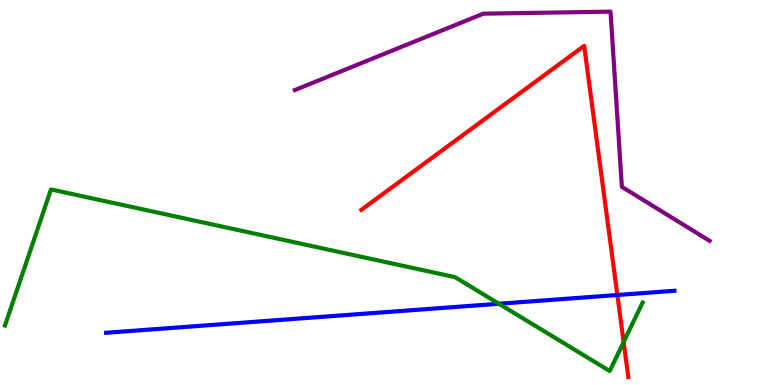[{'lines': ['blue', 'red'], 'intersections': [{'x': 7.97, 'y': 2.34}]}, {'lines': ['green', 'red'], 'intersections': [{'x': 8.05, 'y': 1.12}]}, {'lines': ['purple', 'red'], 'intersections': []}, {'lines': ['blue', 'green'], 'intersections': [{'x': 6.44, 'y': 2.11}]}, {'lines': ['blue', 'purple'], 'intersections': []}, {'lines': ['green', 'purple'], 'intersections': []}]